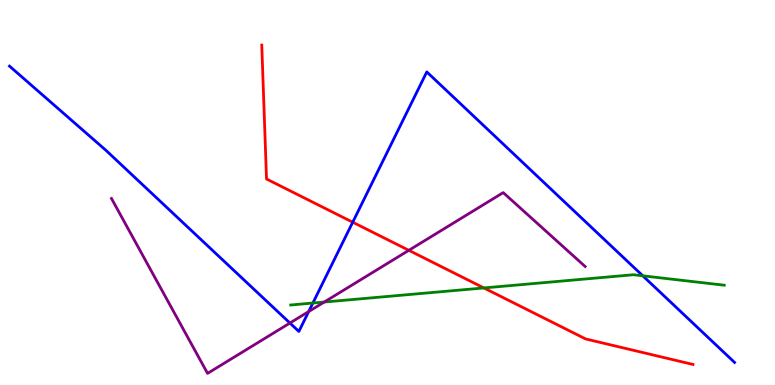[{'lines': ['blue', 'red'], 'intersections': [{'x': 4.55, 'y': 4.23}]}, {'lines': ['green', 'red'], 'intersections': [{'x': 6.24, 'y': 2.52}]}, {'lines': ['purple', 'red'], 'intersections': [{'x': 5.28, 'y': 3.5}]}, {'lines': ['blue', 'green'], 'intersections': [{'x': 4.04, 'y': 2.13}, {'x': 8.29, 'y': 2.84}]}, {'lines': ['blue', 'purple'], 'intersections': [{'x': 3.74, 'y': 1.61}, {'x': 3.98, 'y': 1.91}]}, {'lines': ['green', 'purple'], 'intersections': [{'x': 4.18, 'y': 2.15}]}]